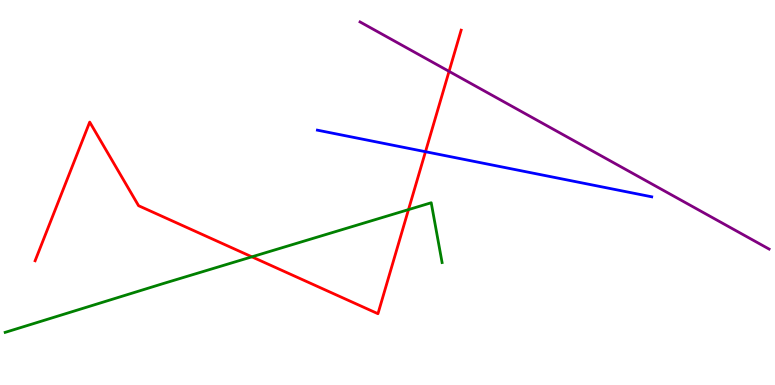[{'lines': ['blue', 'red'], 'intersections': [{'x': 5.49, 'y': 6.06}]}, {'lines': ['green', 'red'], 'intersections': [{'x': 3.25, 'y': 3.33}, {'x': 5.27, 'y': 4.56}]}, {'lines': ['purple', 'red'], 'intersections': [{'x': 5.79, 'y': 8.15}]}, {'lines': ['blue', 'green'], 'intersections': []}, {'lines': ['blue', 'purple'], 'intersections': []}, {'lines': ['green', 'purple'], 'intersections': []}]